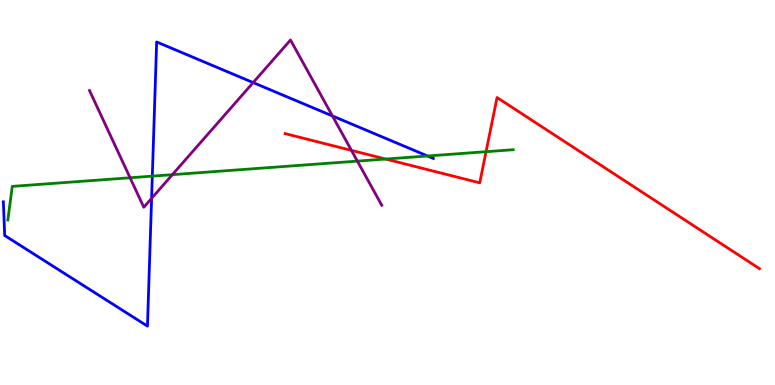[{'lines': ['blue', 'red'], 'intersections': []}, {'lines': ['green', 'red'], 'intersections': [{'x': 4.98, 'y': 5.87}, {'x': 6.27, 'y': 6.06}]}, {'lines': ['purple', 'red'], 'intersections': [{'x': 4.53, 'y': 6.09}]}, {'lines': ['blue', 'green'], 'intersections': [{'x': 1.97, 'y': 5.43}, {'x': 5.52, 'y': 5.95}]}, {'lines': ['blue', 'purple'], 'intersections': [{'x': 1.96, 'y': 4.85}, {'x': 3.27, 'y': 7.86}, {'x': 4.29, 'y': 6.99}]}, {'lines': ['green', 'purple'], 'intersections': [{'x': 1.68, 'y': 5.38}, {'x': 2.22, 'y': 5.46}, {'x': 4.61, 'y': 5.82}]}]